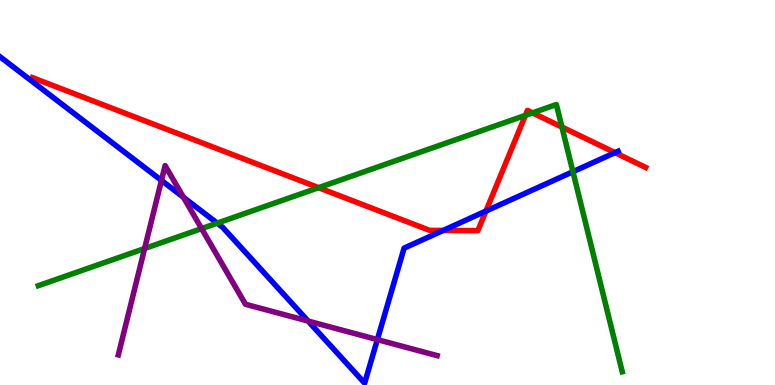[{'lines': ['blue', 'red'], 'intersections': [{'x': 5.72, 'y': 4.01}, {'x': 6.27, 'y': 4.52}, {'x': 7.94, 'y': 6.04}]}, {'lines': ['green', 'red'], 'intersections': [{'x': 4.11, 'y': 5.13}, {'x': 6.78, 'y': 7.0}, {'x': 6.87, 'y': 7.07}, {'x': 7.25, 'y': 6.7}]}, {'lines': ['purple', 'red'], 'intersections': []}, {'lines': ['blue', 'green'], 'intersections': [{'x': 2.8, 'y': 4.2}, {'x': 7.39, 'y': 5.54}]}, {'lines': ['blue', 'purple'], 'intersections': [{'x': 2.08, 'y': 5.31}, {'x': 2.37, 'y': 4.88}, {'x': 3.98, 'y': 1.66}, {'x': 4.87, 'y': 1.18}]}, {'lines': ['green', 'purple'], 'intersections': [{'x': 1.87, 'y': 3.55}, {'x': 2.6, 'y': 4.06}]}]